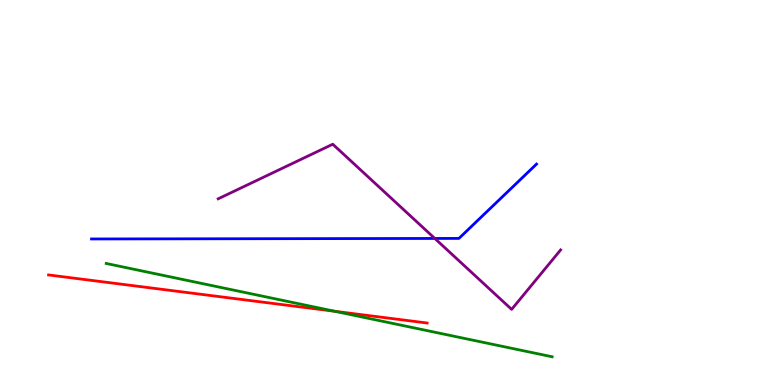[{'lines': ['blue', 'red'], 'intersections': []}, {'lines': ['green', 'red'], 'intersections': [{'x': 4.32, 'y': 1.91}]}, {'lines': ['purple', 'red'], 'intersections': []}, {'lines': ['blue', 'green'], 'intersections': []}, {'lines': ['blue', 'purple'], 'intersections': [{'x': 5.61, 'y': 3.81}]}, {'lines': ['green', 'purple'], 'intersections': []}]